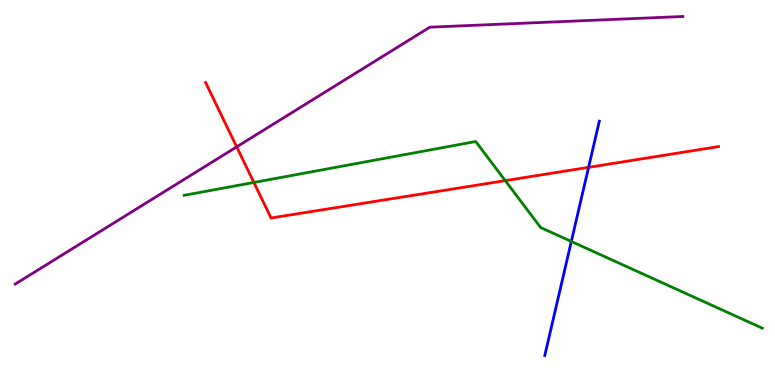[{'lines': ['blue', 'red'], 'intersections': [{'x': 7.59, 'y': 5.65}]}, {'lines': ['green', 'red'], 'intersections': [{'x': 3.28, 'y': 5.26}, {'x': 6.52, 'y': 5.31}]}, {'lines': ['purple', 'red'], 'intersections': [{'x': 3.05, 'y': 6.19}]}, {'lines': ['blue', 'green'], 'intersections': [{'x': 7.37, 'y': 3.73}]}, {'lines': ['blue', 'purple'], 'intersections': []}, {'lines': ['green', 'purple'], 'intersections': []}]